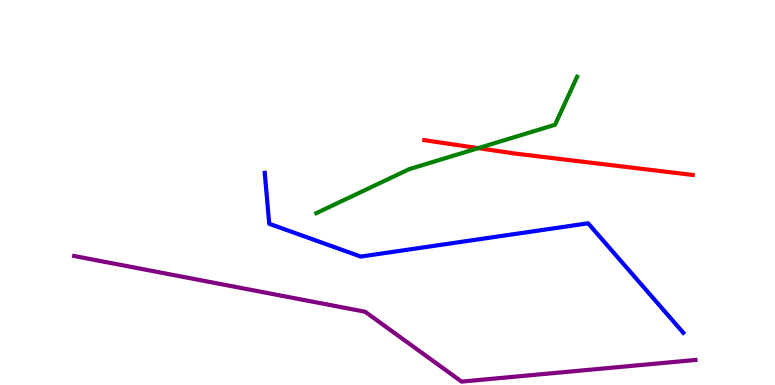[{'lines': ['blue', 'red'], 'intersections': []}, {'lines': ['green', 'red'], 'intersections': [{'x': 6.17, 'y': 6.15}]}, {'lines': ['purple', 'red'], 'intersections': []}, {'lines': ['blue', 'green'], 'intersections': []}, {'lines': ['blue', 'purple'], 'intersections': []}, {'lines': ['green', 'purple'], 'intersections': []}]